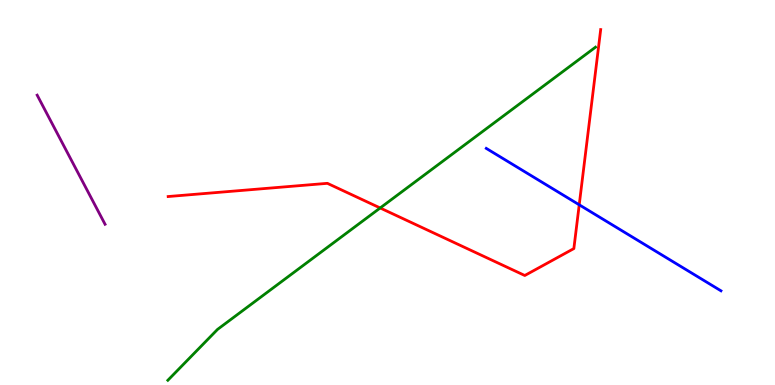[{'lines': ['blue', 'red'], 'intersections': [{'x': 7.47, 'y': 4.68}]}, {'lines': ['green', 'red'], 'intersections': [{'x': 4.91, 'y': 4.6}]}, {'lines': ['purple', 'red'], 'intersections': []}, {'lines': ['blue', 'green'], 'intersections': []}, {'lines': ['blue', 'purple'], 'intersections': []}, {'lines': ['green', 'purple'], 'intersections': []}]